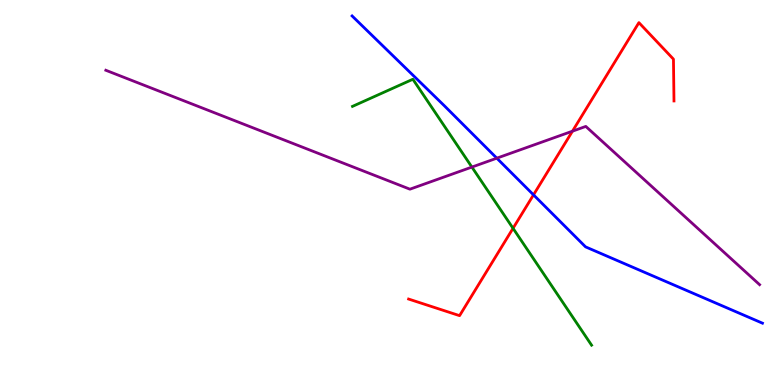[{'lines': ['blue', 'red'], 'intersections': [{'x': 6.88, 'y': 4.94}]}, {'lines': ['green', 'red'], 'intersections': [{'x': 6.62, 'y': 4.07}]}, {'lines': ['purple', 'red'], 'intersections': [{'x': 7.39, 'y': 6.59}]}, {'lines': ['blue', 'green'], 'intersections': []}, {'lines': ['blue', 'purple'], 'intersections': [{'x': 6.41, 'y': 5.89}]}, {'lines': ['green', 'purple'], 'intersections': [{'x': 6.09, 'y': 5.66}]}]